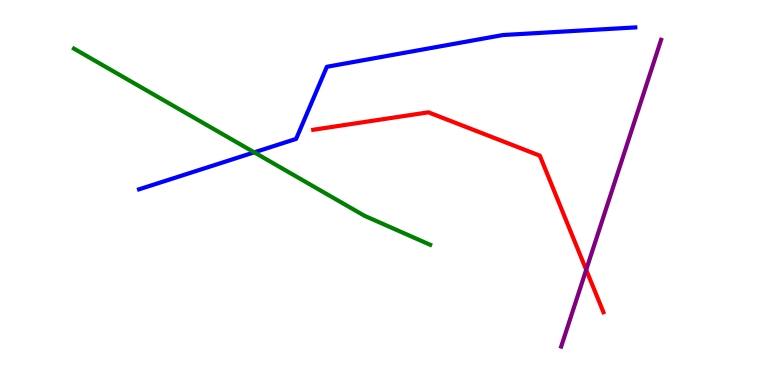[{'lines': ['blue', 'red'], 'intersections': []}, {'lines': ['green', 'red'], 'intersections': []}, {'lines': ['purple', 'red'], 'intersections': [{'x': 7.56, 'y': 2.99}]}, {'lines': ['blue', 'green'], 'intersections': [{'x': 3.28, 'y': 6.04}]}, {'lines': ['blue', 'purple'], 'intersections': []}, {'lines': ['green', 'purple'], 'intersections': []}]